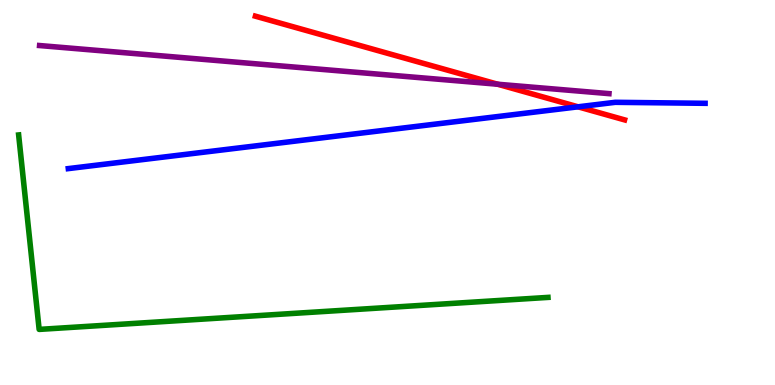[{'lines': ['blue', 'red'], 'intersections': [{'x': 7.46, 'y': 7.23}]}, {'lines': ['green', 'red'], 'intersections': []}, {'lines': ['purple', 'red'], 'intersections': [{'x': 6.42, 'y': 7.81}]}, {'lines': ['blue', 'green'], 'intersections': []}, {'lines': ['blue', 'purple'], 'intersections': []}, {'lines': ['green', 'purple'], 'intersections': []}]